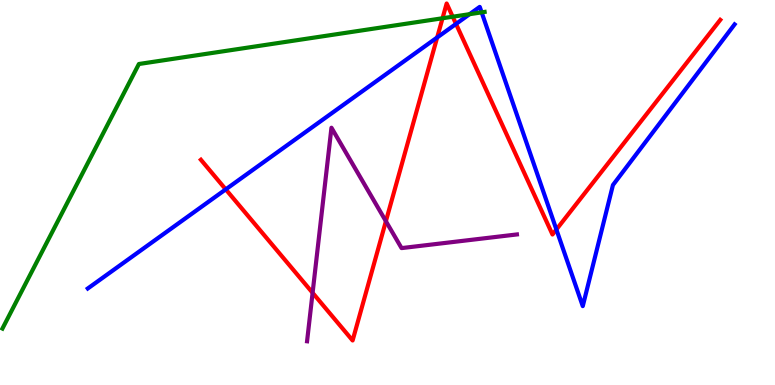[{'lines': ['blue', 'red'], 'intersections': [{'x': 2.91, 'y': 5.08}, {'x': 5.64, 'y': 9.03}, {'x': 5.88, 'y': 9.38}, {'x': 7.18, 'y': 4.04}]}, {'lines': ['green', 'red'], 'intersections': [{'x': 5.71, 'y': 9.53}, {'x': 5.84, 'y': 9.57}]}, {'lines': ['purple', 'red'], 'intersections': [{'x': 4.03, 'y': 2.39}, {'x': 4.98, 'y': 4.25}]}, {'lines': ['blue', 'green'], 'intersections': [{'x': 6.06, 'y': 9.63}, {'x': 6.21, 'y': 9.68}]}, {'lines': ['blue', 'purple'], 'intersections': []}, {'lines': ['green', 'purple'], 'intersections': []}]